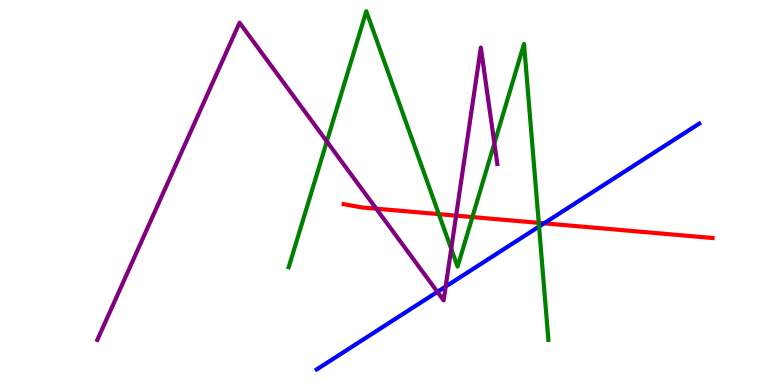[{'lines': ['blue', 'red'], 'intersections': [{'x': 7.02, 'y': 4.2}]}, {'lines': ['green', 'red'], 'intersections': [{'x': 5.66, 'y': 4.44}, {'x': 6.1, 'y': 4.36}, {'x': 6.95, 'y': 4.21}]}, {'lines': ['purple', 'red'], 'intersections': [{'x': 4.85, 'y': 4.58}, {'x': 5.89, 'y': 4.4}]}, {'lines': ['blue', 'green'], 'intersections': [{'x': 6.96, 'y': 4.12}]}, {'lines': ['blue', 'purple'], 'intersections': [{'x': 5.64, 'y': 2.42}, {'x': 5.75, 'y': 2.56}]}, {'lines': ['green', 'purple'], 'intersections': [{'x': 4.22, 'y': 6.33}, {'x': 5.82, 'y': 3.54}, {'x': 6.38, 'y': 6.28}]}]